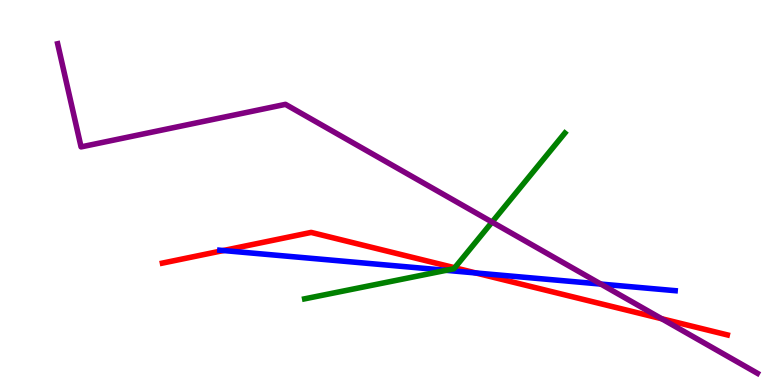[{'lines': ['blue', 'red'], 'intersections': [{'x': 2.88, 'y': 3.49}, {'x': 6.14, 'y': 2.91}]}, {'lines': ['green', 'red'], 'intersections': [{'x': 5.87, 'y': 3.04}]}, {'lines': ['purple', 'red'], 'intersections': [{'x': 8.54, 'y': 1.72}]}, {'lines': ['blue', 'green'], 'intersections': [{'x': 5.76, 'y': 2.98}]}, {'lines': ['blue', 'purple'], 'intersections': [{'x': 7.75, 'y': 2.62}]}, {'lines': ['green', 'purple'], 'intersections': [{'x': 6.35, 'y': 4.23}]}]